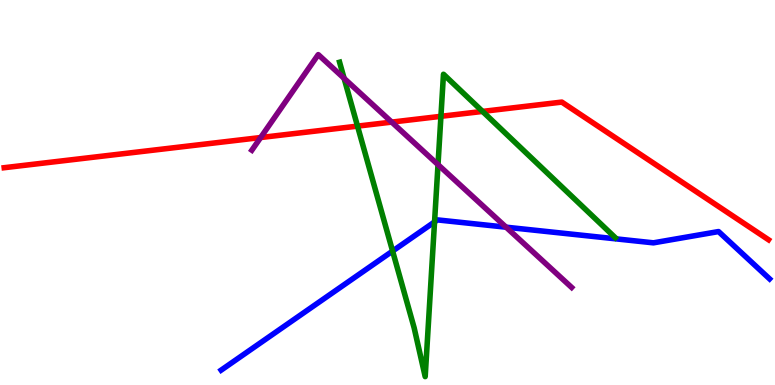[{'lines': ['blue', 'red'], 'intersections': []}, {'lines': ['green', 'red'], 'intersections': [{'x': 4.61, 'y': 6.72}, {'x': 5.69, 'y': 6.98}, {'x': 6.23, 'y': 7.11}]}, {'lines': ['purple', 'red'], 'intersections': [{'x': 3.36, 'y': 6.43}, {'x': 5.05, 'y': 6.83}]}, {'lines': ['blue', 'green'], 'intersections': [{'x': 5.07, 'y': 3.48}, {'x': 5.61, 'y': 4.24}]}, {'lines': ['blue', 'purple'], 'intersections': [{'x': 6.53, 'y': 4.1}]}, {'lines': ['green', 'purple'], 'intersections': [{'x': 4.44, 'y': 7.96}, {'x': 5.65, 'y': 5.72}]}]